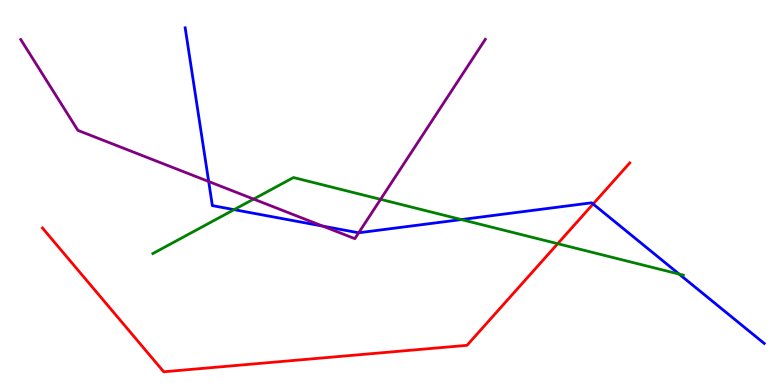[{'lines': ['blue', 'red'], 'intersections': [{'x': 7.65, 'y': 4.7}]}, {'lines': ['green', 'red'], 'intersections': [{'x': 7.2, 'y': 3.67}]}, {'lines': ['purple', 'red'], 'intersections': []}, {'lines': ['blue', 'green'], 'intersections': [{'x': 3.02, 'y': 4.55}, {'x': 5.95, 'y': 4.3}, {'x': 8.76, 'y': 2.88}]}, {'lines': ['blue', 'purple'], 'intersections': [{'x': 2.69, 'y': 5.29}, {'x': 4.17, 'y': 4.13}, {'x': 4.63, 'y': 3.95}]}, {'lines': ['green', 'purple'], 'intersections': [{'x': 3.27, 'y': 4.83}, {'x': 4.91, 'y': 4.82}]}]